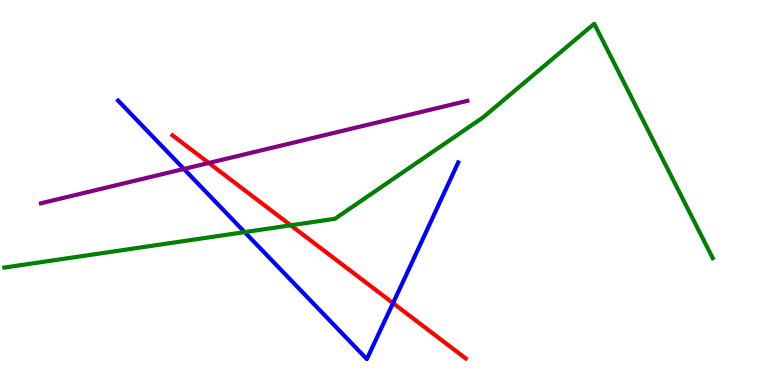[{'lines': ['blue', 'red'], 'intersections': [{'x': 5.07, 'y': 2.13}]}, {'lines': ['green', 'red'], 'intersections': [{'x': 3.75, 'y': 4.15}]}, {'lines': ['purple', 'red'], 'intersections': [{'x': 2.69, 'y': 5.77}]}, {'lines': ['blue', 'green'], 'intersections': [{'x': 3.16, 'y': 3.97}]}, {'lines': ['blue', 'purple'], 'intersections': [{'x': 2.37, 'y': 5.61}]}, {'lines': ['green', 'purple'], 'intersections': []}]